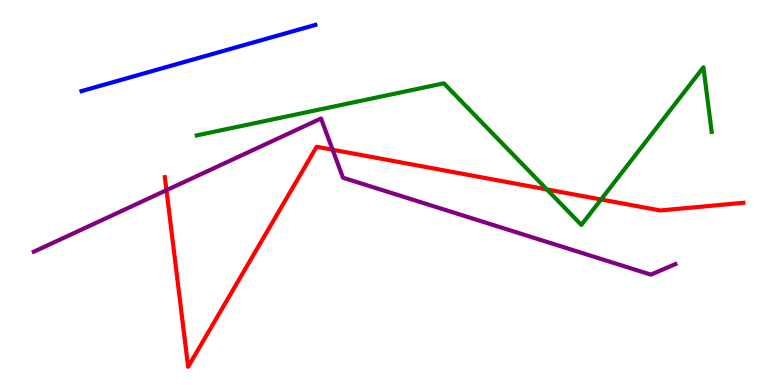[{'lines': ['blue', 'red'], 'intersections': []}, {'lines': ['green', 'red'], 'intersections': [{'x': 7.06, 'y': 5.08}, {'x': 7.76, 'y': 4.82}]}, {'lines': ['purple', 'red'], 'intersections': [{'x': 2.15, 'y': 5.06}, {'x': 4.29, 'y': 6.11}]}, {'lines': ['blue', 'green'], 'intersections': []}, {'lines': ['blue', 'purple'], 'intersections': []}, {'lines': ['green', 'purple'], 'intersections': []}]